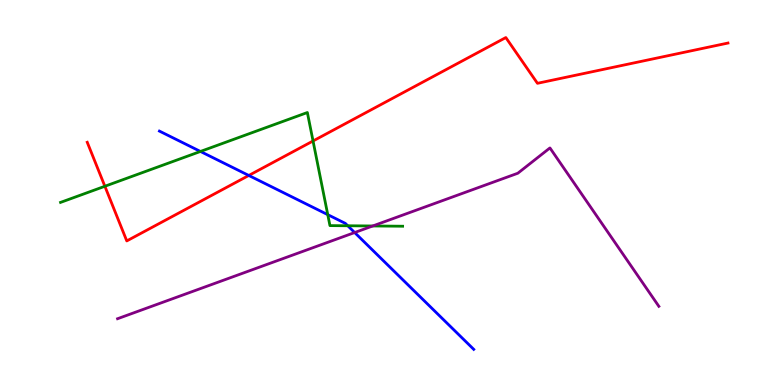[{'lines': ['blue', 'red'], 'intersections': [{'x': 3.21, 'y': 5.44}]}, {'lines': ['green', 'red'], 'intersections': [{'x': 1.35, 'y': 5.16}, {'x': 4.04, 'y': 6.34}]}, {'lines': ['purple', 'red'], 'intersections': []}, {'lines': ['blue', 'green'], 'intersections': [{'x': 2.59, 'y': 6.07}, {'x': 4.23, 'y': 4.42}, {'x': 4.49, 'y': 4.14}]}, {'lines': ['blue', 'purple'], 'intersections': [{'x': 4.58, 'y': 3.96}]}, {'lines': ['green', 'purple'], 'intersections': [{'x': 4.81, 'y': 4.13}]}]